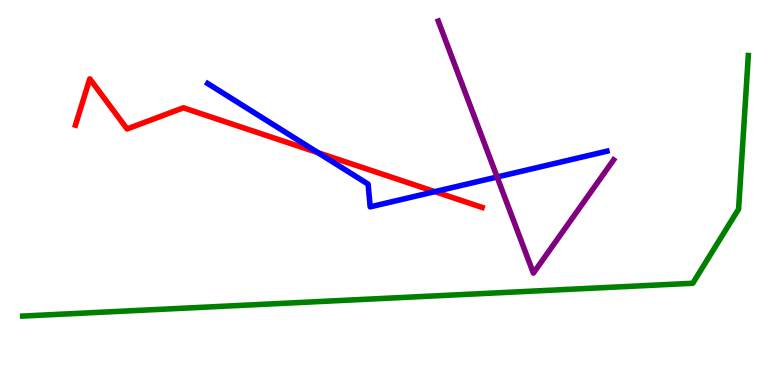[{'lines': ['blue', 'red'], 'intersections': [{'x': 4.1, 'y': 6.03}, {'x': 5.61, 'y': 5.02}]}, {'lines': ['green', 'red'], 'intersections': []}, {'lines': ['purple', 'red'], 'intersections': []}, {'lines': ['blue', 'green'], 'intersections': []}, {'lines': ['blue', 'purple'], 'intersections': [{'x': 6.41, 'y': 5.4}]}, {'lines': ['green', 'purple'], 'intersections': []}]